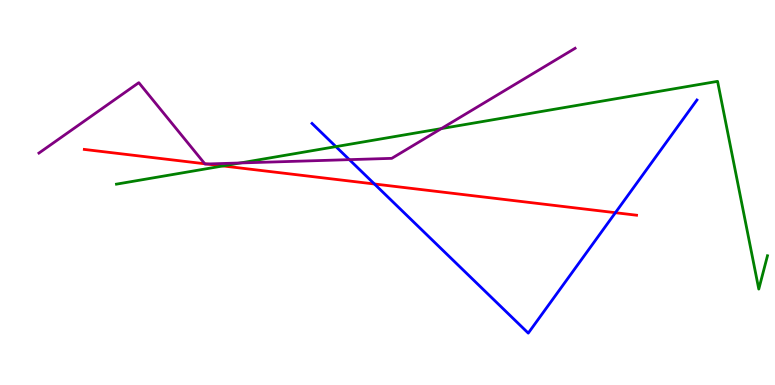[{'lines': ['blue', 'red'], 'intersections': [{'x': 4.83, 'y': 5.22}, {'x': 7.94, 'y': 4.48}]}, {'lines': ['green', 'red'], 'intersections': [{'x': 2.88, 'y': 5.69}]}, {'lines': ['purple', 'red'], 'intersections': [{'x': 2.64, 'y': 5.75}, {'x': 2.67, 'y': 5.74}]}, {'lines': ['blue', 'green'], 'intersections': [{'x': 4.33, 'y': 6.19}]}, {'lines': ['blue', 'purple'], 'intersections': [{'x': 4.51, 'y': 5.85}]}, {'lines': ['green', 'purple'], 'intersections': [{'x': 3.1, 'y': 5.77}, {'x': 5.69, 'y': 6.66}]}]